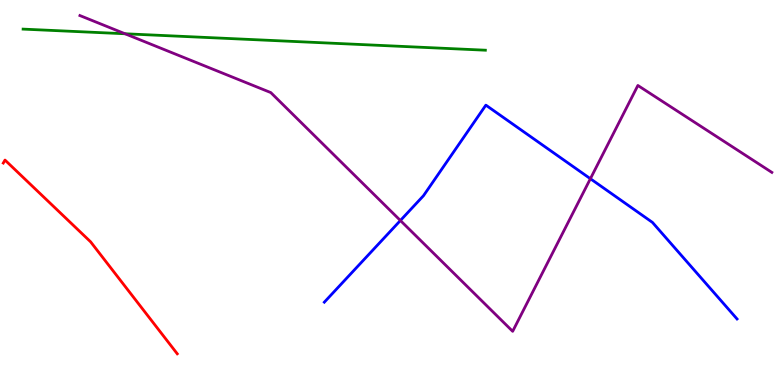[{'lines': ['blue', 'red'], 'intersections': []}, {'lines': ['green', 'red'], 'intersections': []}, {'lines': ['purple', 'red'], 'intersections': []}, {'lines': ['blue', 'green'], 'intersections': []}, {'lines': ['blue', 'purple'], 'intersections': [{'x': 5.17, 'y': 4.27}, {'x': 7.62, 'y': 5.36}]}, {'lines': ['green', 'purple'], 'intersections': [{'x': 1.61, 'y': 9.12}]}]